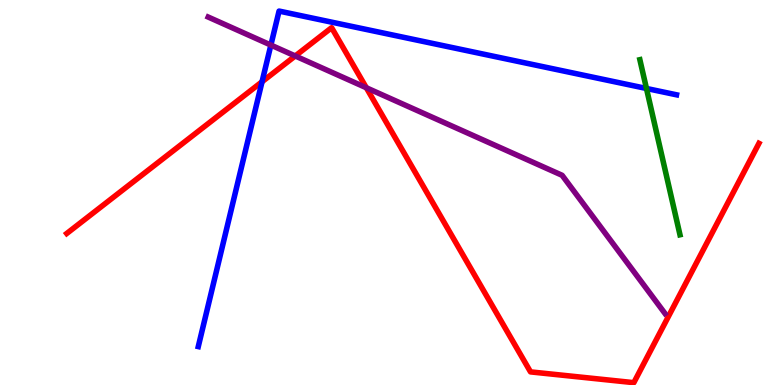[{'lines': ['blue', 'red'], 'intersections': [{'x': 3.38, 'y': 7.88}]}, {'lines': ['green', 'red'], 'intersections': []}, {'lines': ['purple', 'red'], 'intersections': [{'x': 3.81, 'y': 8.55}, {'x': 4.73, 'y': 7.72}]}, {'lines': ['blue', 'green'], 'intersections': [{'x': 8.34, 'y': 7.7}]}, {'lines': ['blue', 'purple'], 'intersections': [{'x': 3.5, 'y': 8.83}]}, {'lines': ['green', 'purple'], 'intersections': []}]